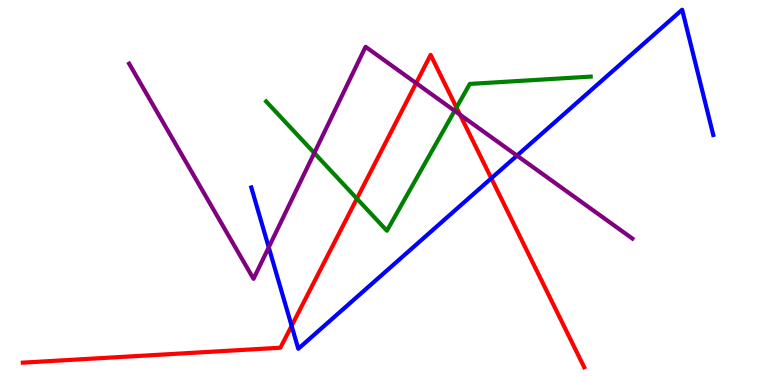[{'lines': ['blue', 'red'], 'intersections': [{'x': 3.76, 'y': 1.54}, {'x': 6.34, 'y': 5.37}]}, {'lines': ['green', 'red'], 'intersections': [{'x': 4.61, 'y': 4.84}, {'x': 5.89, 'y': 7.21}]}, {'lines': ['purple', 'red'], 'intersections': [{'x': 5.37, 'y': 7.84}, {'x': 5.94, 'y': 7.02}]}, {'lines': ['blue', 'green'], 'intersections': []}, {'lines': ['blue', 'purple'], 'intersections': [{'x': 3.47, 'y': 3.58}, {'x': 6.67, 'y': 5.96}]}, {'lines': ['green', 'purple'], 'intersections': [{'x': 4.06, 'y': 6.03}, {'x': 5.87, 'y': 7.12}]}]